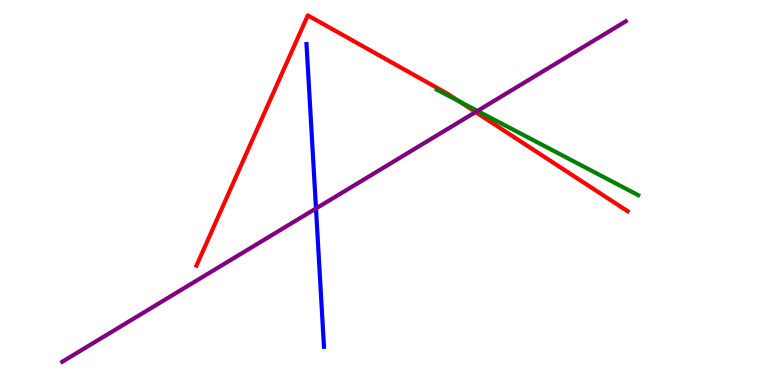[{'lines': ['blue', 'red'], 'intersections': []}, {'lines': ['green', 'red'], 'intersections': [{'x': 5.93, 'y': 7.37}]}, {'lines': ['purple', 'red'], 'intersections': [{'x': 6.14, 'y': 7.09}]}, {'lines': ['blue', 'green'], 'intersections': []}, {'lines': ['blue', 'purple'], 'intersections': [{'x': 4.08, 'y': 4.59}]}, {'lines': ['green', 'purple'], 'intersections': [{'x': 6.16, 'y': 7.12}]}]